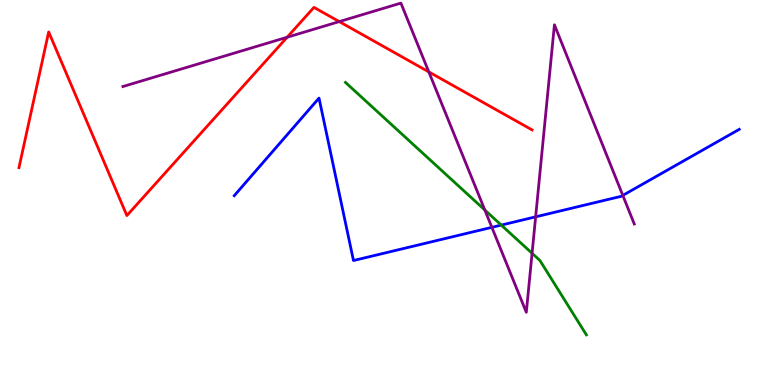[{'lines': ['blue', 'red'], 'intersections': []}, {'lines': ['green', 'red'], 'intersections': []}, {'lines': ['purple', 'red'], 'intersections': [{'x': 3.7, 'y': 9.03}, {'x': 4.38, 'y': 9.44}, {'x': 5.53, 'y': 8.13}]}, {'lines': ['blue', 'green'], 'intersections': [{'x': 6.47, 'y': 4.15}]}, {'lines': ['blue', 'purple'], 'intersections': [{'x': 6.35, 'y': 4.1}, {'x': 6.91, 'y': 4.37}, {'x': 8.04, 'y': 4.92}]}, {'lines': ['green', 'purple'], 'intersections': [{'x': 6.26, 'y': 4.54}, {'x': 6.87, 'y': 3.42}]}]